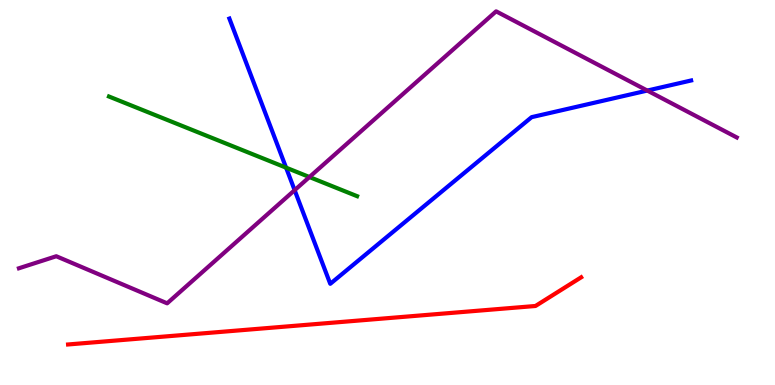[{'lines': ['blue', 'red'], 'intersections': []}, {'lines': ['green', 'red'], 'intersections': []}, {'lines': ['purple', 'red'], 'intersections': []}, {'lines': ['blue', 'green'], 'intersections': [{'x': 3.69, 'y': 5.65}]}, {'lines': ['blue', 'purple'], 'intersections': [{'x': 3.8, 'y': 5.06}, {'x': 8.35, 'y': 7.65}]}, {'lines': ['green', 'purple'], 'intersections': [{'x': 3.99, 'y': 5.4}]}]